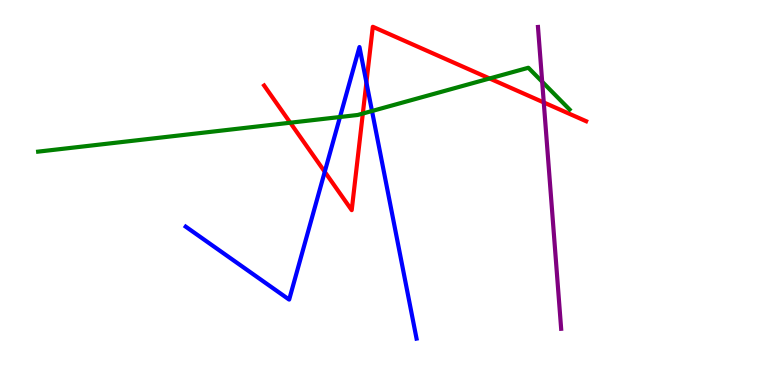[{'lines': ['blue', 'red'], 'intersections': [{'x': 4.19, 'y': 5.54}, {'x': 4.73, 'y': 7.86}]}, {'lines': ['green', 'red'], 'intersections': [{'x': 3.75, 'y': 6.81}, {'x': 4.68, 'y': 7.05}, {'x': 6.32, 'y': 7.96}]}, {'lines': ['purple', 'red'], 'intersections': [{'x': 7.02, 'y': 7.34}]}, {'lines': ['blue', 'green'], 'intersections': [{'x': 4.39, 'y': 6.96}, {'x': 4.8, 'y': 7.12}]}, {'lines': ['blue', 'purple'], 'intersections': []}, {'lines': ['green', 'purple'], 'intersections': [{'x': 7.0, 'y': 7.88}]}]